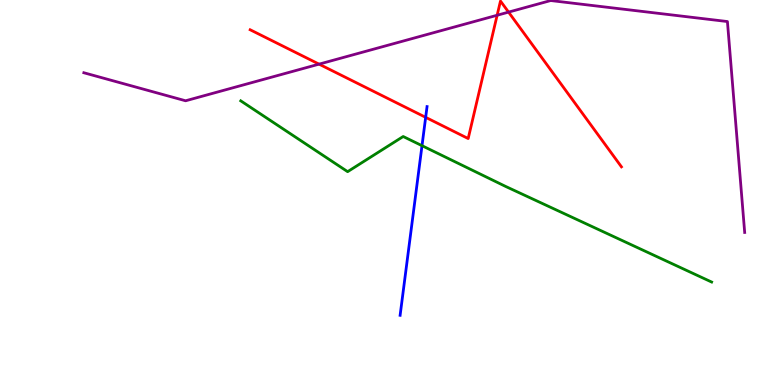[{'lines': ['blue', 'red'], 'intersections': [{'x': 5.49, 'y': 6.95}]}, {'lines': ['green', 'red'], 'intersections': []}, {'lines': ['purple', 'red'], 'intersections': [{'x': 4.12, 'y': 8.33}, {'x': 6.41, 'y': 9.6}, {'x': 6.56, 'y': 9.69}]}, {'lines': ['blue', 'green'], 'intersections': [{'x': 5.45, 'y': 6.22}]}, {'lines': ['blue', 'purple'], 'intersections': []}, {'lines': ['green', 'purple'], 'intersections': []}]